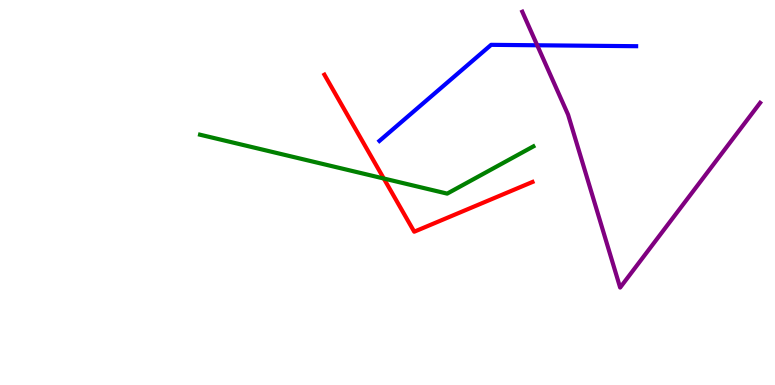[{'lines': ['blue', 'red'], 'intersections': []}, {'lines': ['green', 'red'], 'intersections': [{'x': 4.95, 'y': 5.36}]}, {'lines': ['purple', 'red'], 'intersections': []}, {'lines': ['blue', 'green'], 'intersections': []}, {'lines': ['blue', 'purple'], 'intersections': [{'x': 6.93, 'y': 8.82}]}, {'lines': ['green', 'purple'], 'intersections': []}]